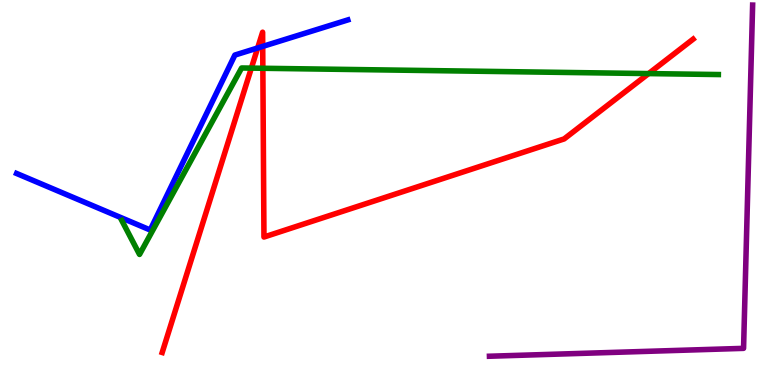[{'lines': ['blue', 'red'], 'intersections': [{'x': 3.32, 'y': 8.75}, {'x': 3.39, 'y': 8.79}]}, {'lines': ['green', 'red'], 'intersections': [{'x': 3.24, 'y': 8.23}, {'x': 3.39, 'y': 8.23}, {'x': 8.37, 'y': 8.09}]}, {'lines': ['purple', 'red'], 'intersections': []}, {'lines': ['blue', 'green'], 'intersections': []}, {'lines': ['blue', 'purple'], 'intersections': []}, {'lines': ['green', 'purple'], 'intersections': []}]